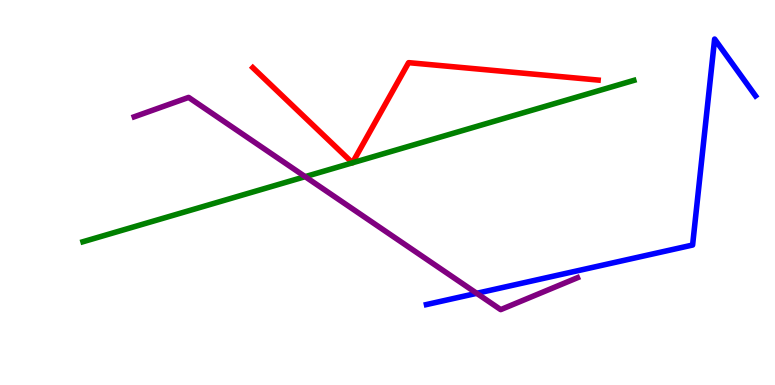[{'lines': ['blue', 'red'], 'intersections': []}, {'lines': ['green', 'red'], 'intersections': [{'x': 4.55, 'y': 5.77}, {'x': 4.55, 'y': 5.77}]}, {'lines': ['purple', 'red'], 'intersections': []}, {'lines': ['blue', 'green'], 'intersections': []}, {'lines': ['blue', 'purple'], 'intersections': [{'x': 6.15, 'y': 2.38}]}, {'lines': ['green', 'purple'], 'intersections': [{'x': 3.94, 'y': 5.41}]}]